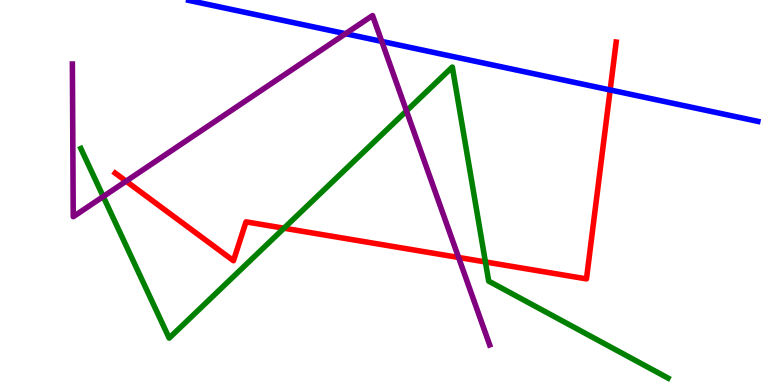[{'lines': ['blue', 'red'], 'intersections': [{'x': 7.87, 'y': 7.66}]}, {'lines': ['green', 'red'], 'intersections': [{'x': 3.66, 'y': 4.07}, {'x': 6.26, 'y': 3.2}]}, {'lines': ['purple', 'red'], 'intersections': [{'x': 1.63, 'y': 5.29}, {'x': 5.92, 'y': 3.31}]}, {'lines': ['blue', 'green'], 'intersections': []}, {'lines': ['blue', 'purple'], 'intersections': [{'x': 4.46, 'y': 9.12}, {'x': 4.93, 'y': 8.92}]}, {'lines': ['green', 'purple'], 'intersections': [{'x': 1.33, 'y': 4.89}, {'x': 5.24, 'y': 7.12}]}]